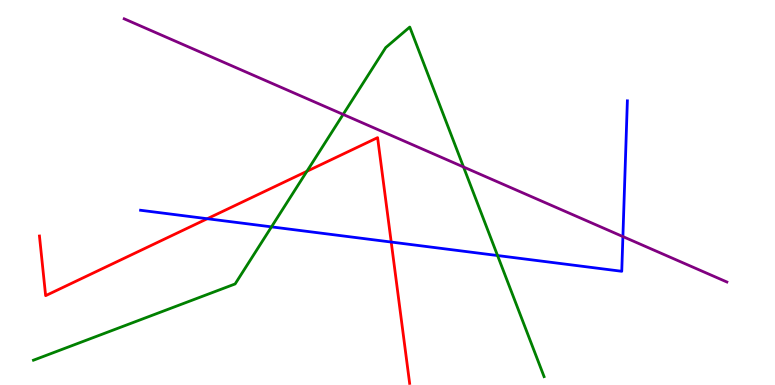[{'lines': ['blue', 'red'], 'intersections': [{'x': 2.67, 'y': 4.32}, {'x': 5.05, 'y': 3.71}]}, {'lines': ['green', 'red'], 'intersections': [{'x': 3.96, 'y': 5.55}]}, {'lines': ['purple', 'red'], 'intersections': []}, {'lines': ['blue', 'green'], 'intersections': [{'x': 3.5, 'y': 4.11}, {'x': 6.42, 'y': 3.36}]}, {'lines': ['blue', 'purple'], 'intersections': [{'x': 8.04, 'y': 3.86}]}, {'lines': ['green', 'purple'], 'intersections': [{'x': 4.43, 'y': 7.03}, {'x': 5.98, 'y': 5.66}]}]